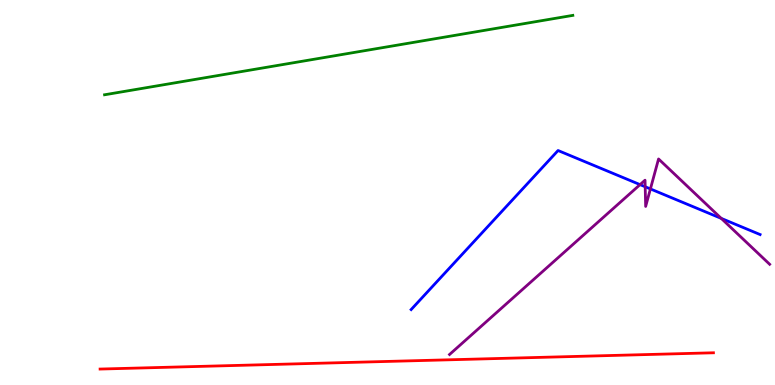[{'lines': ['blue', 'red'], 'intersections': []}, {'lines': ['green', 'red'], 'intersections': []}, {'lines': ['purple', 'red'], 'intersections': []}, {'lines': ['blue', 'green'], 'intersections': []}, {'lines': ['blue', 'purple'], 'intersections': [{'x': 8.26, 'y': 5.2}, {'x': 8.33, 'y': 5.15}, {'x': 8.39, 'y': 5.09}, {'x': 9.31, 'y': 4.33}]}, {'lines': ['green', 'purple'], 'intersections': []}]